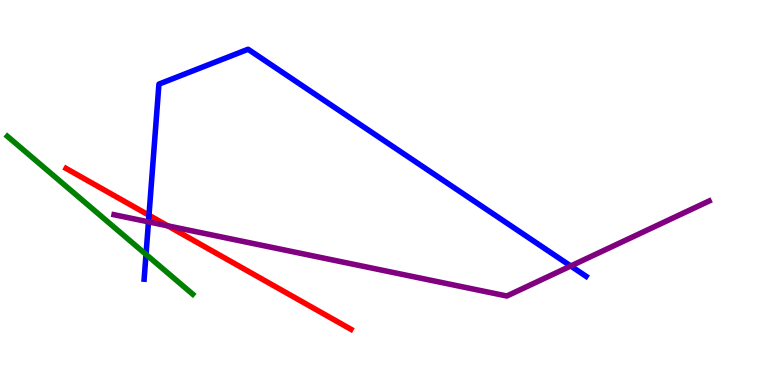[{'lines': ['blue', 'red'], 'intersections': [{'x': 1.92, 'y': 4.41}]}, {'lines': ['green', 'red'], 'intersections': []}, {'lines': ['purple', 'red'], 'intersections': [{'x': 2.16, 'y': 4.13}]}, {'lines': ['blue', 'green'], 'intersections': [{'x': 1.88, 'y': 3.39}]}, {'lines': ['blue', 'purple'], 'intersections': [{'x': 1.92, 'y': 4.24}, {'x': 7.36, 'y': 3.09}]}, {'lines': ['green', 'purple'], 'intersections': []}]